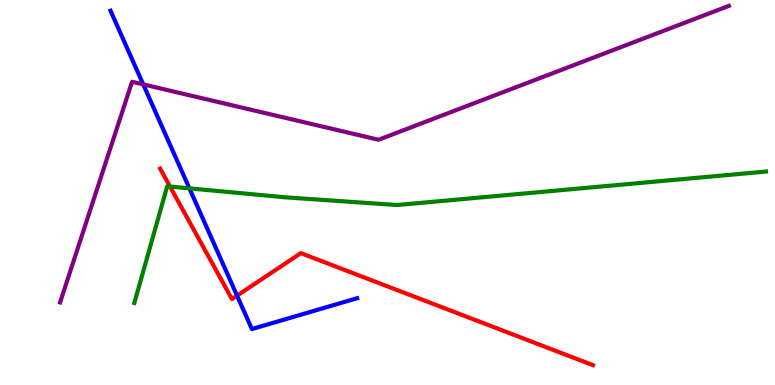[{'lines': ['blue', 'red'], 'intersections': [{'x': 3.06, 'y': 2.32}]}, {'lines': ['green', 'red'], 'intersections': [{'x': 2.19, 'y': 5.15}]}, {'lines': ['purple', 'red'], 'intersections': []}, {'lines': ['blue', 'green'], 'intersections': [{'x': 2.44, 'y': 5.11}]}, {'lines': ['blue', 'purple'], 'intersections': [{'x': 1.85, 'y': 7.81}]}, {'lines': ['green', 'purple'], 'intersections': []}]